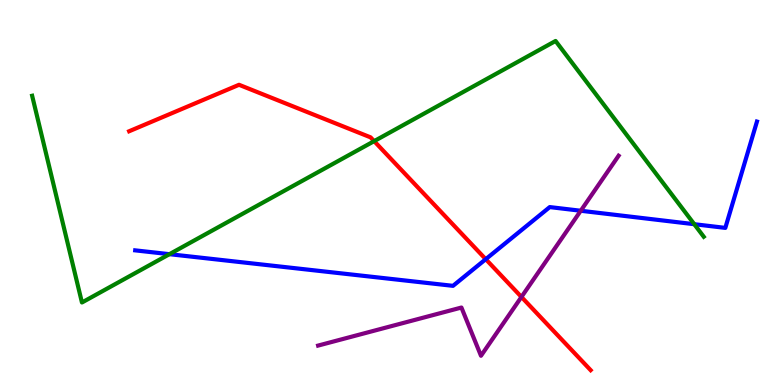[{'lines': ['blue', 'red'], 'intersections': [{'x': 6.27, 'y': 3.27}]}, {'lines': ['green', 'red'], 'intersections': [{'x': 4.83, 'y': 6.33}]}, {'lines': ['purple', 'red'], 'intersections': [{'x': 6.73, 'y': 2.29}]}, {'lines': ['blue', 'green'], 'intersections': [{'x': 2.19, 'y': 3.4}, {'x': 8.96, 'y': 4.18}]}, {'lines': ['blue', 'purple'], 'intersections': [{'x': 7.49, 'y': 4.53}]}, {'lines': ['green', 'purple'], 'intersections': []}]